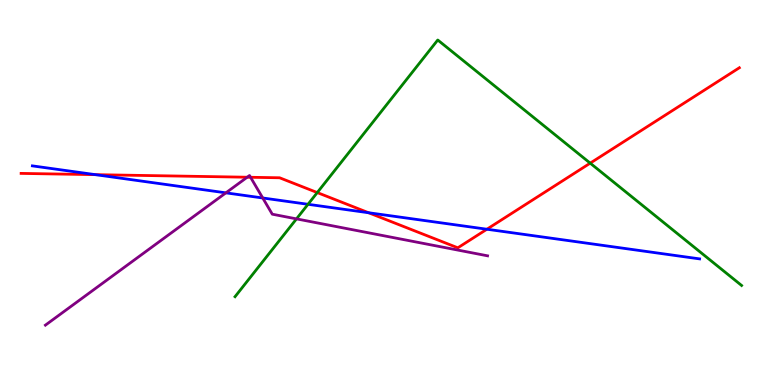[{'lines': ['blue', 'red'], 'intersections': [{'x': 1.23, 'y': 5.46}, {'x': 4.76, 'y': 4.47}, {'x': 6.28, 'y': 4.05}]}, {'lines': ['green', 'red'], 'intersections': [{'x': 4.09, 'y': 5.0}, {'x': 7.62, 'y': 5.76}]}, {'lines': ['purple', 'red'], 'intersections': [{'x': 3.19, 'y': 5.4}, {'x': 3.23, 'y': 5.4}]}, {'lines': ['blue', 'green'], 'intersections': [{'x': 3.97, 'y': 4.69}]}, {'lines': ['blue', 'purple'], 'intersections': [{'x': 2.91, 'y': 4.99}, {'x': 3.39, 'y': 4.86}]}, {'lines': ['green', 'purple'], 'intersections': [{'x': 3.83, 'y': 4.31}]}]